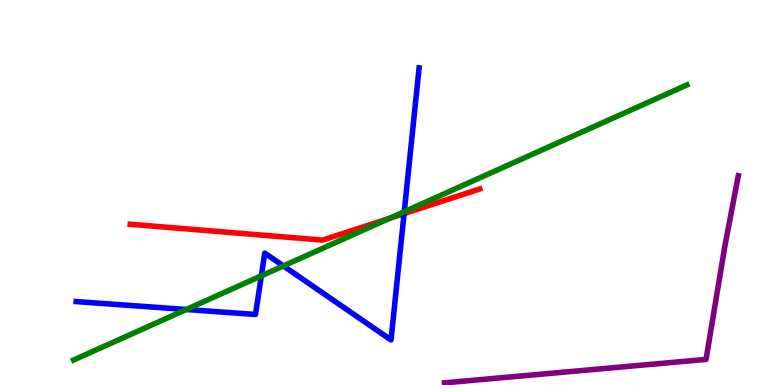[{'lines': ['blue', 'red'], 'intersections': [{'x': 5.21, 'y': 4.45}]}, {'lines': ['green', 'red'], 'intersections': [{'x': 5.02, 'y': 4.33}]}, {'lines': ['purple', 'red'], 'intersections': []}, {'lines': ['blue', 'green'], 'intersections': [{'x': 2.4, 'y': 1.96}, {'x': 3.37, 'y': 2.84}, {'x': 3.66, 'y': 3.09}, {'x': 5.22, 'y': 4.5}]}, {'lines': ['blue', 'purple'], 'intersections': []}, {'lines': ['green', 'purple'], 'intersections': []}]